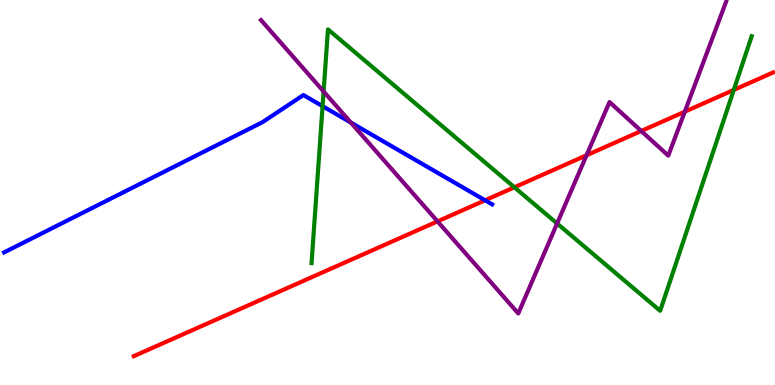[{'lines': ['blue', 'red'], 'intersections': [{'x': 6.26, 'y': 4.8}]}, {'lines': ['green', 'red'], 'intersections': [{'x': 6.64, 'y': 5.14}, {'x': 9.47, 'y': 7.66}]}, {'lines': ['purple', 'red'], 'intersections': [{'x': 5.65, 'y': 4.25}, {'x': 7.57, 'y': 5.97}, {'x': 8.27, 'y': 6.6}, {'x': 8.84, 'y': 7.1}]}, {'lines': ['blue', 'green'], 'intersections': [{'x': 4.16, 'y': 7.24}]}, {'lines': ['blue', 'purple'], 'intersections': [{'x': 4.53, 'y': 6.82}]}, {'lines': ['green', 'purple'], 'intersections': [{'x': 4.18, 'y': 7.62}, {'x': 7.19, 'y': 4.2}]}]